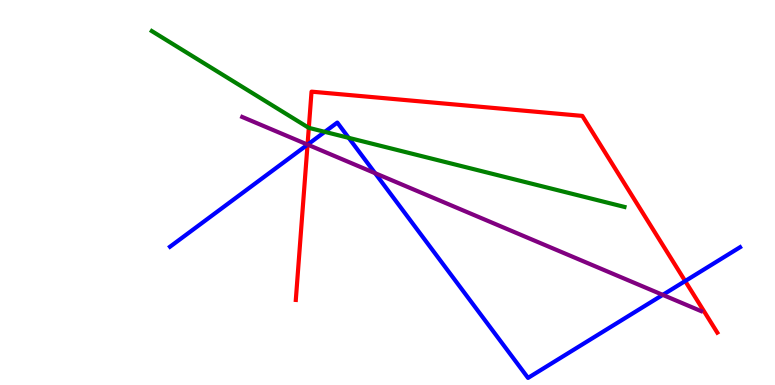[{'lines': ['blue', 'red'], 'intersections': [{'x': 3.97, 'y': 6.24}, {'x': 8.84, 'y': 2.7}]}, {'lines': ['green', 'red'], 'intersections': [{'x': 3.98, 'y': 6.68}]}, {'lines': ['purple', 'red'], 'intersections': [{'x': 3.97, 'y': 6.24}]}, {'lines': ['blue', 'green'], 'intersections': [{'x': 4.19, 'y': 6.58}, {'x': 4.5, 'y': 6.42}]}, {'lines': ['blue', 'purple'], 'intersections': [{'x': 3.97, 'y': 6.24}, {'x': 4.84, 'y': 5.5}, {'x': 8.55, 'y': 2.34}]}, {'lines': ['green', 'purple'], 'intersections': []}]